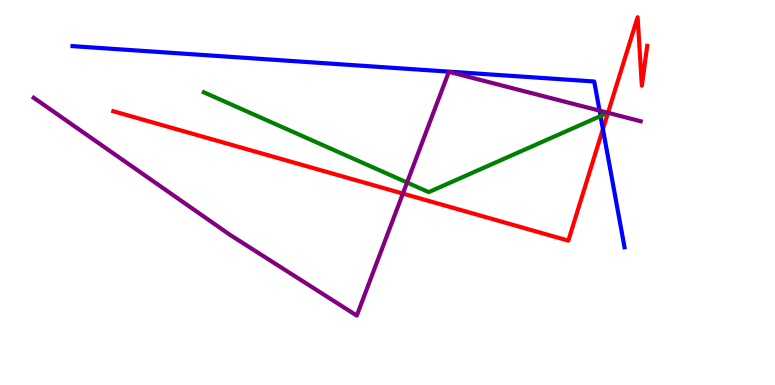[{'lines': ['blue', 'red'], 'intersections': [{'x': 7.78, 'y': 6.65}]}, {'lines': ['green', 'red'], 'intersections': []}, {'lines': ['purple', 'red'], 'intersections': [{'x': 5.2, 'y': 4.97}, {'x': 7.84, 'y': 7.07}]}, {'lines': ['blue', 'green'], 'intersections': [{'x': 7.75, 'y': 6.99}]}, {'lines': ['blue', 'purple'], 'intersections': [{'x': 7.74, 'y': 7.13}]}, {'lines': ['green', 'purple'], 'intersections': [{'x': 5.25, 'y': 5.26}]}]